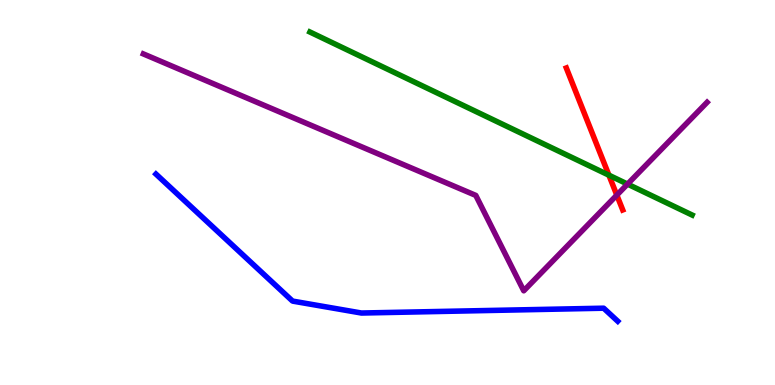[{'lines': ['blue', 'red'], 'intersections': []}, {'lines': ['green', 'red'], 'intersections': [{'x': 7.86, 'y': 5.45}]}, {'lines': ['purple', 'red'], 'intersections': [{'x': 7.96, 'y': 4.93}]}, {'lines': ['blue', 'green'], 'intersections': []}, {'lines': ['blue', 'purple'], 'intersections': []}, {'lines': ['green', 'purple'], 'intersections': [{'x': 8.1, 'y': 5.22}]}]